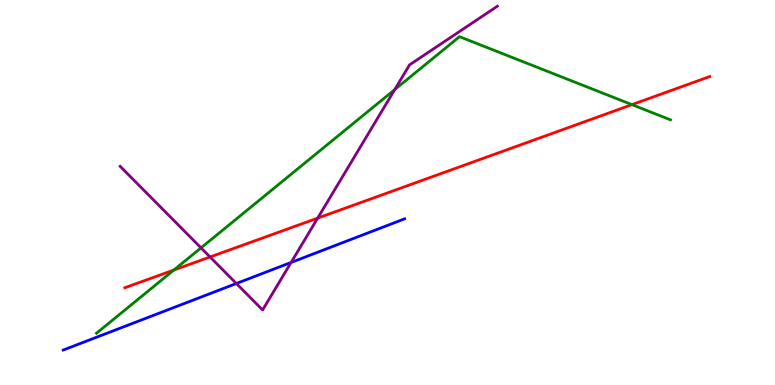[{'lines': ['blue', 'red'], 'intersections': []}, {'lines': ['green', 'red'], 'intersections': [{'x': 2.24, 'y': 2.99}, {'x': 8.15, 'y': 7.28}]}, {'lines': ['purple', 'red'], 'intersections': [{'x': 2.71, 'y': 3.33}, {'x': 4.1, 'y': 4.33}]}, {'lines': ['blue', 'green'], 'intersections': []}, {'lines': ['blue', 'purple'], 'intersections': [{'x': 3.05, 'y': 2.64}, {'x': 3.76, 'y': 3.18}]}, {'lines': ['green', 'purple'], 'intersections': [{'x': 2.59, 'y': 3.56}, {'x': 5.09, 'y': 7.67}]}]